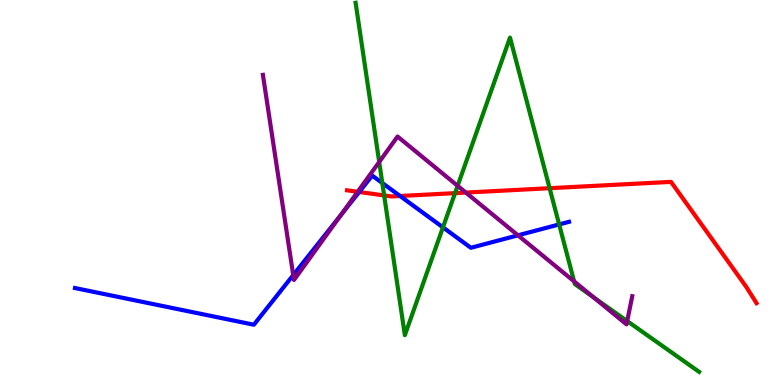[{'lines': ['blue', 'red'], 'intersections': [{'x': 4.63, 'y': 5.01}, {'x': 5.16, 'y': 4.91}]}, {'lines': ['green', 'red'], 'intersections': [{'x': 4.96, 'y': 4.92}, {'x': 5.87, 'y': 4.98}, {'x': 7.09, 'y': 5.11}]}, {'lines': ['purple', 'red'], 'intersections': [{'x': 4.62, 'y': 5.02}, {'x': 6.01, 'y': 5.0}]}, {'lines': ['blue', 'green'], 'intersections': [{'x': 4.93, 'y': 5.25}, {'x': 5.72, 'y': 4.09}, {'x': 7.21, 'y': 4.17}]}, {'lines': ['blue', 'purple'], 'intersections': [{'x': 3.78, 'y': 2.85}, {'x': 4.4, 'y': 4.41}, {'x': 6.68, 'y': 3.89}]}, {'lines': ['green', 'purple'], 'intersections': [{'x': 4.89, 'y': 5.79}, {'x': 5.9, 'y': 5.17}, {'x': 7.41, 'y': 2.69}, {'x': 7.66, 'y': 2.28}, {'x': 8.09, 'y': 1.66}]}]